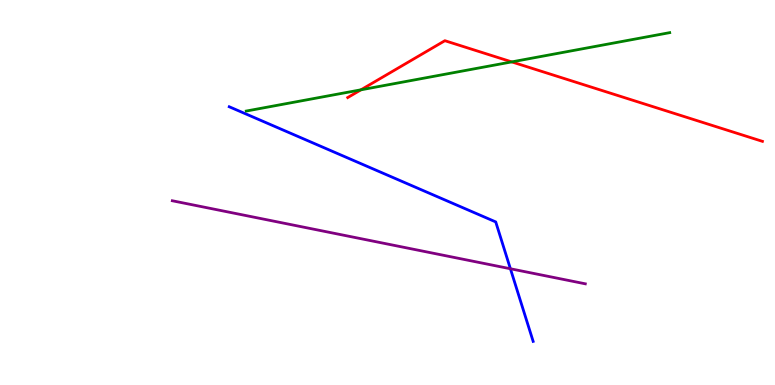[{'lines': ['blue', 'red'], 'intersections': []}, {'lines': ['green', 'red'], 'intersections': [{'x': 4.66, 'y': 7.67}, {'x': 6.6, 'y': 8.39}]}, {'lines': ['purple', 'red'], 'intersections': []}, {'lines': ['blue', 'green'], 'intersections': []}, {'lines': ['blue', 'purple'], 'intersections': [{'x': 6.59, 'y': 3.02}]}, {'lines': ['green', 'purple'], 'intersections': []}]